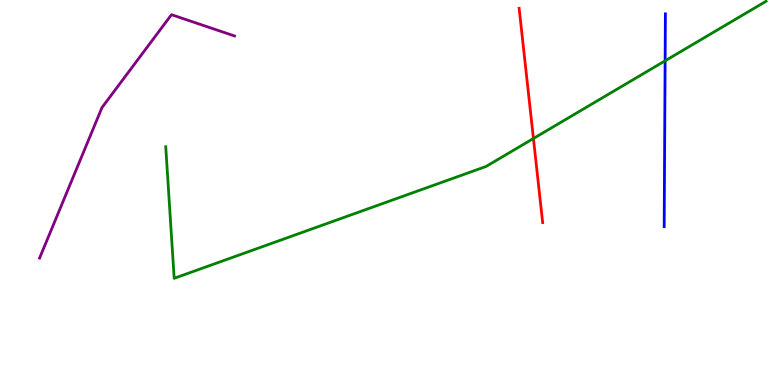[{'lines': ['blue', 'red'], 'intersections': []}, {'lines': ['green', 'red'], 'intersections': [{'x': 6.88, 'y': 6.4}]}, {'lines': ['purple', 'red'], 'intersections': []}, {'lines': ['blue', 'green'], 'intersections': [{'x': 8.58, 'y': 8.42}]}, {'lines': ['blue', 'purple'], 'intersections': []}, {'lines': ['green', 'purple'], 'intersections': []}]